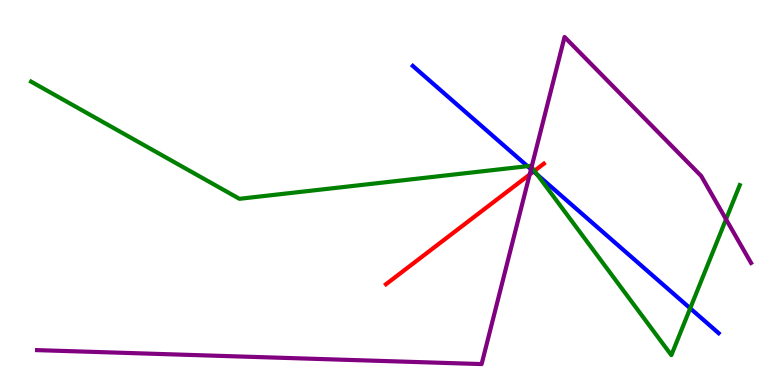[{'lines': ['blue', 'red'], 'intersections': [{'x': 6.89, 'y': 5.55}]}, {'lines': ['green', 'red'], 'intersections': [{'x': 6.9, 'y': 5.56}]}, {'lines': ['purple', 'red'], 'intersections': [{'x': 6.83, 'y': 5.47}]}, {'lines': ['blue', 'green'], 'intersections': [{'x': 6.81, 'y': 5.68}, {'x': 6.93, 'y': 5.46}, {'x': 8.91, 'y': 1.99}]}, {'lines': ['blue', 'purple'], 'intersections': [{'x': 6.85, 'y': 5.6}]}, {'lines': ['green', 'purple'], 'intersections': [{'x': 6.86, 'y': 5.66}, {'x': 9.37, 'y': 4.3}]}]